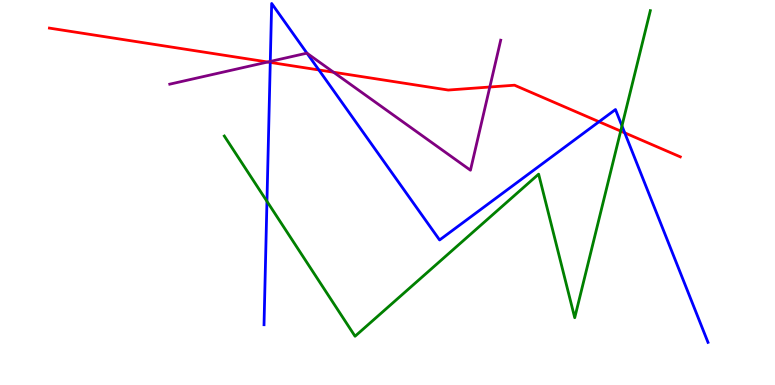[{'lines': ['blue', 'red'], 'intersections': [{'x': 3.49, 'y': 8.38}, {'x': 4.11, 'y': 8.18}, {'x': 7.73, 'y': 6.84}, {'x': 8.06, 'y': 6.55}]}, {'lines': ['green', 'red'], 'intersections': [{'x': 8.01, 'y': 6.6}]}, {'lines': ['purple', 'red'], 'intersections': [{'x': 3.45, 'y': 8.39}, {'x': 4.3, 'y': 8.12}, {'x': 6.32, 'y': 7.74}]}, {'lines': ['blue', 'green'], 'intersections': [{'x': 3.44, 'y': 4.77}, {'x': 8.03, 'y': 6.73}]}, {'lines': ['blue', 'purple'], 'intersections': [{'x': 3.49, 'y': 8.4}, {'x': 3.96, 'y': 8.62}]}, {'lines': ['green', 'purple'], 'intersections': []}]